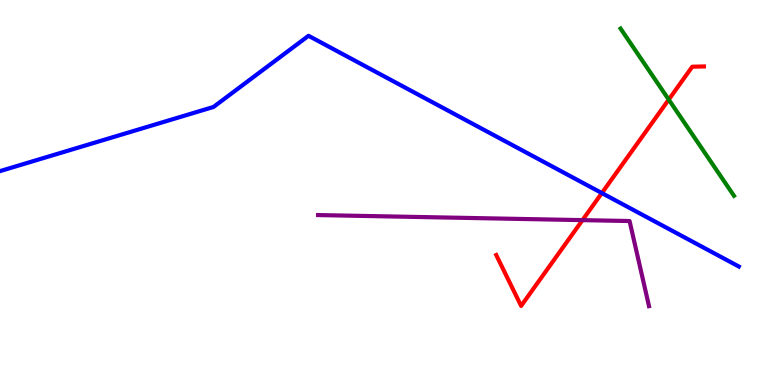[{'lines': ['blue', 'red'], 'intersections': [{'x': 7.77, 'y': 4.99}]}, {'lines': ['green', 'red'], 'intersections': [{'x': 8.63, 'y': 7.41}]}, {'lines': ['purple', 'red'], 'intersections': [{'x': 7.52, 'y': 4.28}]}, {'lines': ['blue', 'green'], 'intersections': []}, {'lines': ['blue', 'purple'], 'intersections': []}, {'lines': ['green', 'purple'], 'intersections': []}]